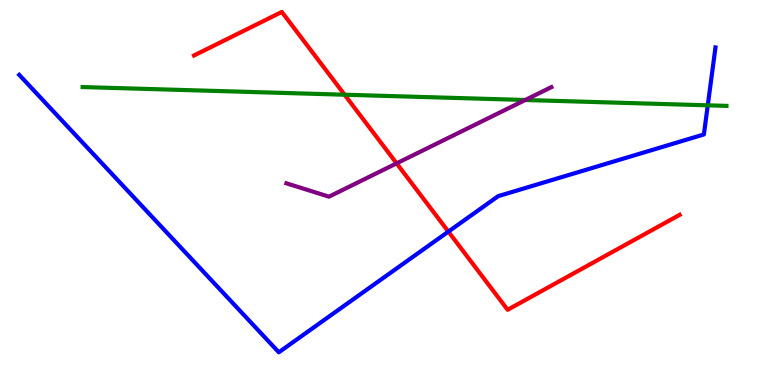[{'lines': ['blue', 'red'], 'intersections': [{'x': 5.79, 'y': 3.98}]}, {'lines': ['green', 'red'], 'intersections': [{'x': 4.45, 'y': 7.54}]}, {'lines': ['purple', 'red'], 'intersections': [{'x': 5.12, 'y': 5.76}]}, {'lines': ['blue', 'green'], 'intersections': [{'x': 9.13, 'y': 7.26}]}, {'lines': ['blue', 'purple'], 'intersections': []}, {'lines': ['green', 'purple'], 'intersections': [{'x': 6.78, 'y': 7.4}]}]